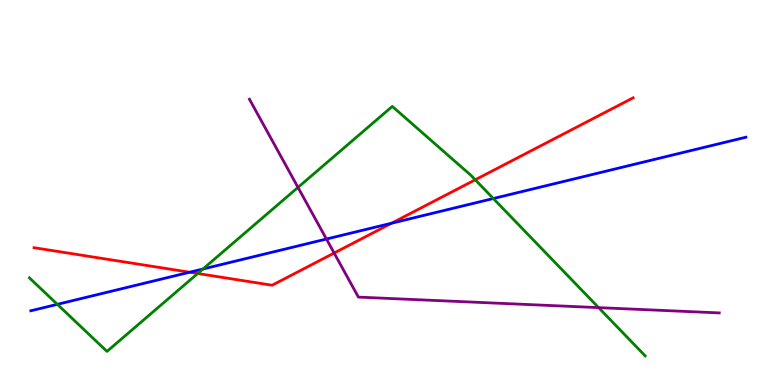[{'lines': ['blue', 'red'], 'intersections': [{'x': 2.45, 'y': 2.93}, {'x': 5.05, 'y': 4.2}]}, {'lines': ['green', 'red'], 'intersections': [{'x': 2.55, 'y': 2.9}, {'x': 6.13, 'y': 5.33}]}, {'lines': ['purple', 'red'], 'intersections': [{'x': 4.31, 'y': 3.43}]}, {'lines': ['blue', 'green'], 'intersections': [{'x': 0.74, 'y': 2.1}, {'x': 2.62, 'y': 3.01}, {'x': 6.37, 'y': 4.84}]}, {'lines': ['blue', 'purple'], 'intersections': [{'x': 4.21, 'y': 3.79}]}, {'lines': ['green', 'purple'], 'intersections': [{'x': 3.85, 'y': 5.13}, {'x': 7.72, 'y': 2.01}]}]